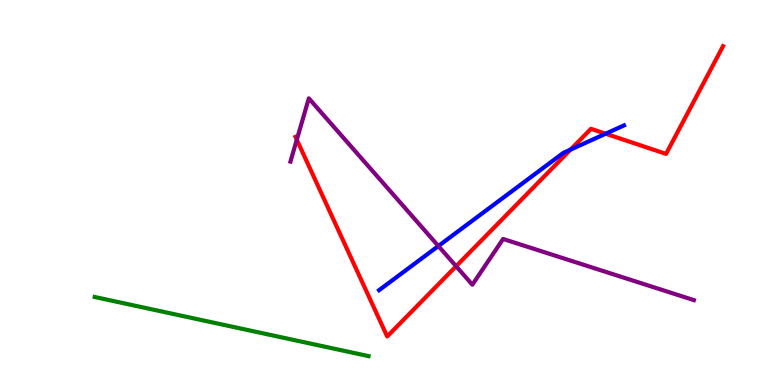[{'lines': ['blue', 'red'], 'intersections': [{'x': 7.36, 'y': 6.11}, {'x': 7.81, 'y': 6.53}]}, {'lines': ['green', 'red'], 'intersections': []}, {'lines': ['purple', 'red'], 'intersections': [{'x': 3.83, 'y': 6.37}, {'x': 5.89, 'y': 3.09}]}, {'lines': ['blue', 'green'], 'intersections': []}, {'lines': ['blue', 'purple'], 'intersections': [{'x': 5.66, 'y': 3.61}]}, {'lines': ['green', 'purple'], 'intersections': []}]